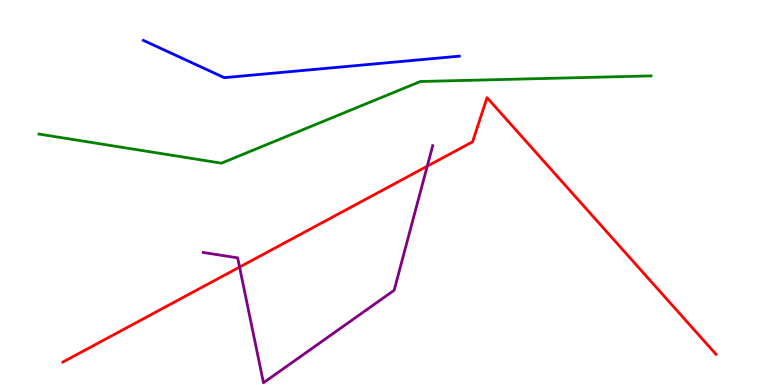[{'lines': ['blue', 'red'], 'intersections': []}, {'lines': ['green', 'red'], 'intersections': []}, {'lines': ['purple', 'red'], 'intersections': [{'x': 3.09, 'y': 3.06}, {'x': 5.51, 'y': 5.68}]}, {'lines': ['blue', 'green'], 'intersections': []}, {'lines': ['blue', 'purple'], 'intersections': []}, {'lines': ['green', 'purple'], 'intersections': []}]